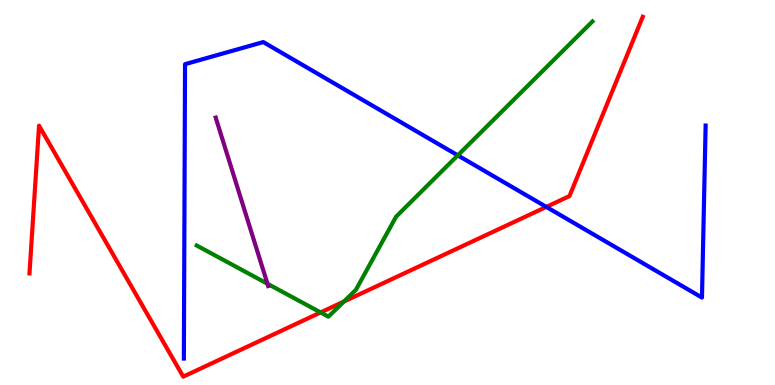[{'lines': ['blue', 'red'], 'intersections': [{'x': 7.05, 'y': 4.63}]}, {'lines': ['green', 'red'], 'intersections': [{'x': 4.14, 'y': 1.88}, {'x': 4.44, 'y': 2.17}]}, {'lines': ['purple', 'red'], 'intersections': []}, {'lines': ['blue', 'green'], 'intersections': [{'x': 5.91, 'y': 5.96}]}, {'lines': ['blue', 'purple'], 'intersections': []}, {'lines': ['green', 'purple'], 'intersections': [{'x': 3.45, 'y': 2.63}]}]